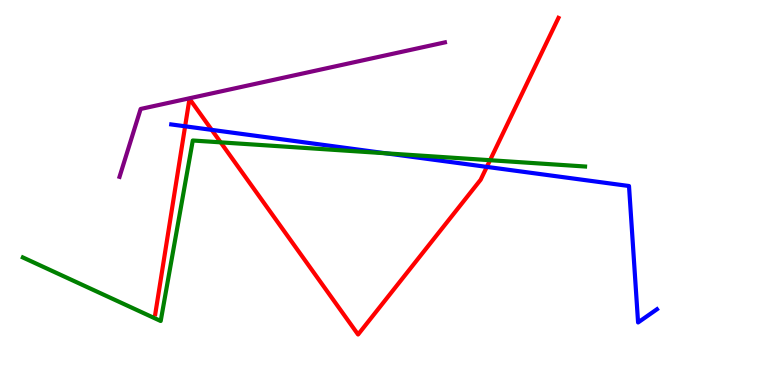[{'lines': ['blue', 'red'], 'intersections': [{'x': 2.39, 'y': 6.72}, {'x': 2.73, 'y': 6.63}, {'x': 6.28, 'y': 5.67}]}, {'lines': ['green', 'red'], 'intersections': [{'x': 2.85, 'y': 6.3}, {'x': 6.32, 'y': 5.84}]}, {'lines': ['purple', 'red'], 'intersections': []}, {'lines': ['blue', 'green'], 'intersections': [{'x': 4.98, 'y': 6.02}]}, {'lines': ['blue', 'purple'], 'intersections': []}, {'lines': ['green', 'purple'], 'intersections': []}]